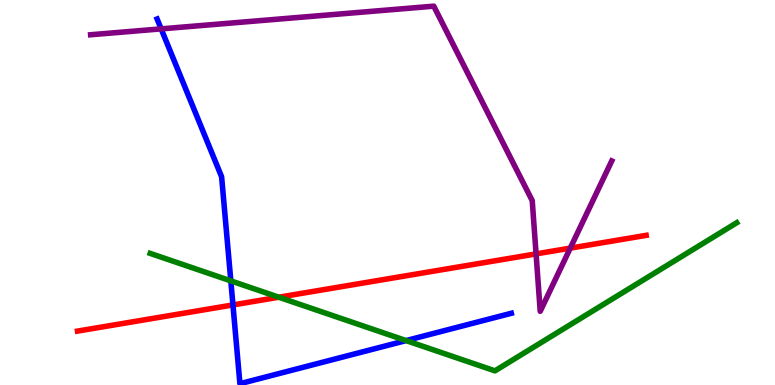[{'lines': ['blue', 'red'], 'intersections': [{'x': 3.01, 'y': 2.08}]}, {'lines': ['green', 'red'], 'intersections': [{'x': 3.6, 'y': 2.28}]}, {'lines': ['purple', 'red'], 'intersections': [{'x': 6.92, 'y': 3.41}, {'x': 7.36, 'y': 3.55}]}, {'lines': ['blue', 'green'], 'intersections': [{'x': 2.98, 'y': 2.7}, {'x': 5.24, 'y': 1.15}]}, {'lines': ['blue', 'purple'], 'intersections': [{'x': 2.08, 'y': 9.25}]}, {'lines': ['green', 'purple'], 'intersections': []}]